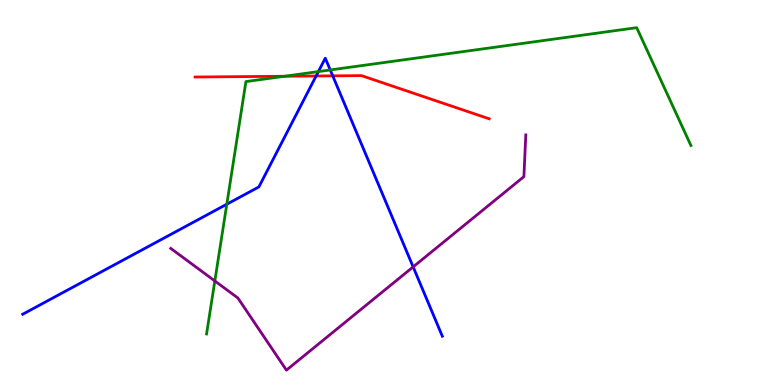[{'lines': ['blue', 'red'], 'intersections': [{'x': 4.08, 'y': 8.03}, {'x': 4.29, 'y': 8.03}]}, {'lines': ['green', 'red'], 'intersections': [{'x': 3.67, 'y': 8.02}]}, {'lines': ['purple', 'red'], 'intersections': []}, {'lines': ['blue', 'green'], 'intersections': [{'x': 2.93, 'y': 4.7}, {'x': 4.11, 'y': 8.14}, {'x': 4.26, 'y': 8.18}]}, {'lines': ['blue', 'purple'], 'intersections': [{'x': 5.33, 'y': 3.07}]}, {'lines': ['green', 'purple'], 'intersections': [{'x': 2.77, 'y': 2.7}]}]